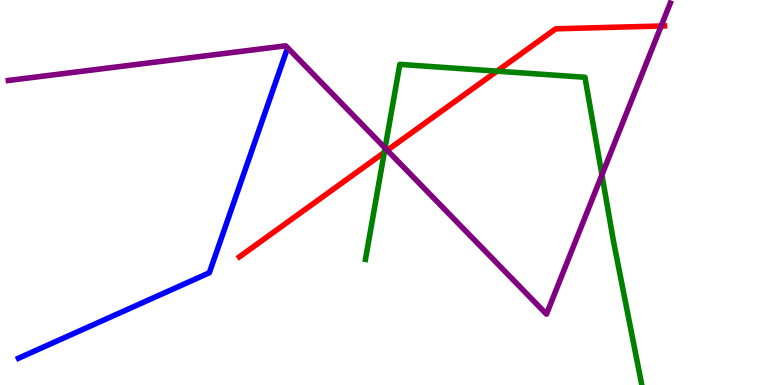[{'lines': ['blue', 'red'], 'intersections': []}, {'lines': ['green', 'red'], 'intersections': [{'x': 4.96, 'y': 6.04}, {'x': 6.41, 'y': 8.15}]}, {'lines': ['purple', 'red'], 'intersections': [{'x': 5.0, 'y': 6.1}, {'x': 8.53, 'y': 9.32}]}, {'lines': ['blue', 'green'], 'intersections': []}, {'lines': ['blue', 'purple'], 'intersections': []}, {'lines': ['green', 'purple'], 'intersections': [{'x': 4.97, 'y': 6.15}, {'x': 7.77, 'y': 5.46}]}]